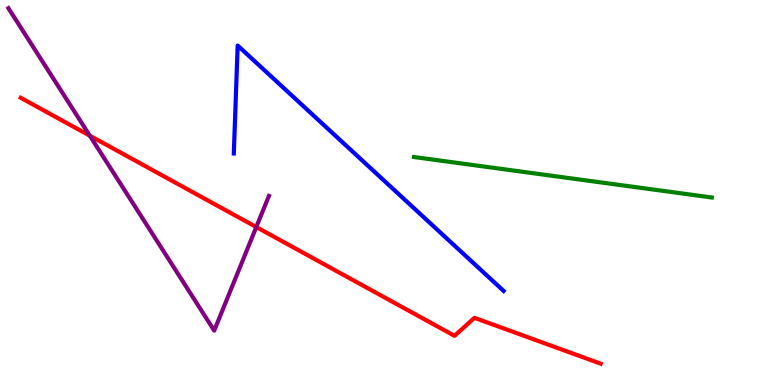[{'lines': ['blue', 'red'], 'intersections': []}, {'lines': ['green', 'red'], 'intersections': []}, {'lines': ['purple', 'red'], 'intersections': [{'x': 1.16, 'y': 6.48}, {'x': 3.31, 'y': 4.1}]}, {'lines': ['blue', 'green'], 'intersections': []}, {'lines': ['blue', 'purple'], 'intersections': []}, {'lines': ['green', 'purple'], 'intersections': []}]